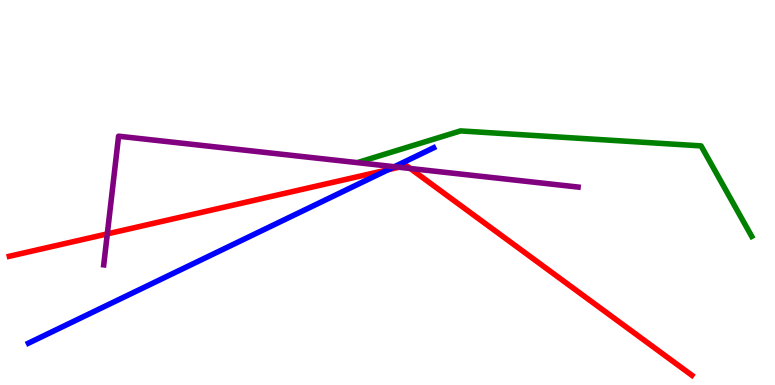[{'lines': ['blue', 'red'], 'intersections': [{'x': 5.01, 'y': 5.59}]}, {'lines': ['green', 'red'], 'intersections': []}, {'lines': ['purple', 'red'], 'intersections': [{'x': 1.38, 'y': 3.92}, {'x': 5.15, 'y': 5.66}, {'x': 5.29, 'y': 5.62}]}, {'lines': ['blue', 'green'], 'intersections': []}, {'lines': ['blue', 'purple'], 'intersections': [{'x': 5.09, 'y': 5.67}]}, {'lines': ['green', 'purple'], 'intersections': []}]